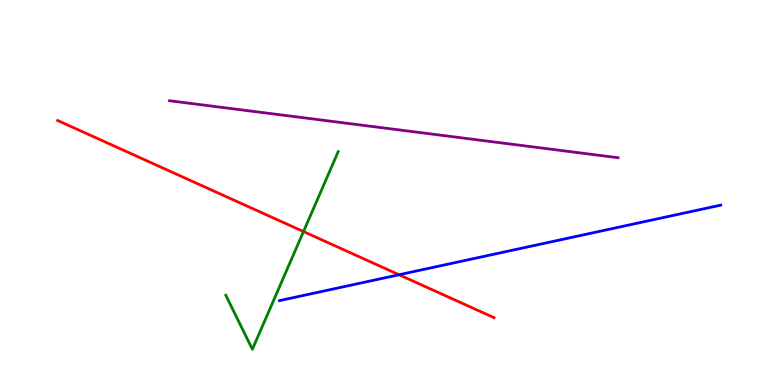[{'lines': ['blue', 'red'], 'intersections': [{'x': 5.15, 'y': 2.86}]}, {'lines': ['green', 'red'], 'intersections': [{'x': 3.92, 'y': 3.99}]}, {'lines': ['purple', 'red'], 'intersections': []}, {'lines': ['blue', 'green'], 'intersections': []}, {'lines': ['blue', 'purple'], 'intersections': []}, {'lines': ['green', 'purple'], 'intersections': []}]